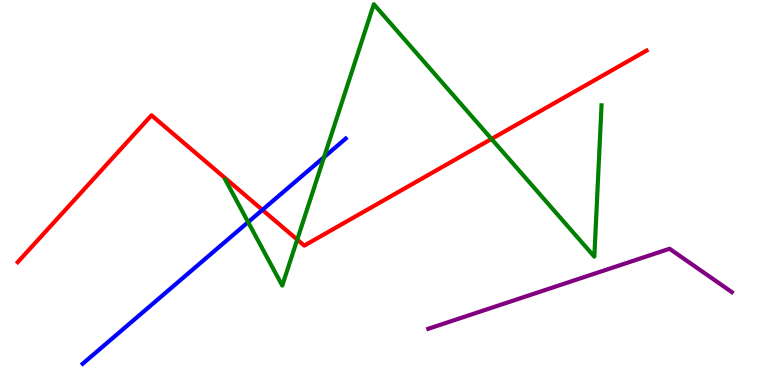[{'lines': ['blue', 'red'], 'intersections': [{'x': 3.39, 'y': 4.55}]}, {'lines': ['green', 'red'], 'intersections': [{'x': 3.84, 'y': 3.78}, {'x': 6.34, 'y': 6.39}]}, {'lines': ['purple', 'red'], 'intersections': []}, {'lines': ['blue', 'green'], 'intersections': [{'x': 3.2, 'y': 4.23}, {'x': 4.18, 'y': 5.92}]}, {'lines': ['blue', 'purple'], 'intersections': []}, {'lines': ['green', 'purple'], 'intersections': []}]